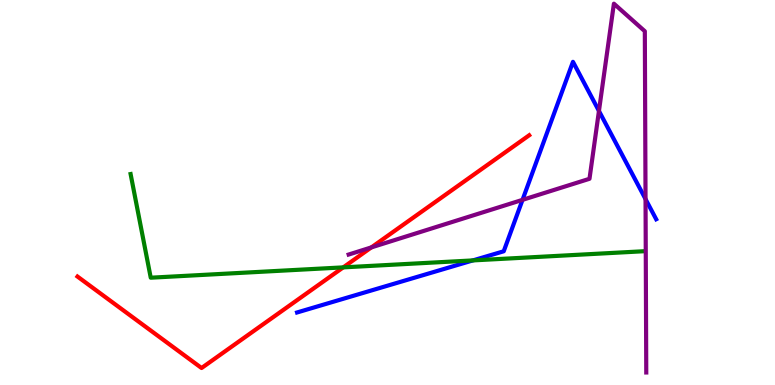[{'lines': ['blue', 'red'], 'intersections': []}, {'lines': ['green', 'red'], 'intersections': [{'x': 4.43, 'y': 3.06}]}, {'lines': ['purple', 'red'], 'intersections': [{'x': 4.79, 'y': 3.57}]}, {'lines': ['blue', 'green'], 'intersections': [{'x': 6.1, 'y': 3.24}]}, {'lines': ['blue', 'purple'], 'intersections': [{'x': 6.74, 'y': 4.81}, {'x': 7.73, 'y': 7.12}, {'x': 8.33, 'y': 4.83}]}, {'lines': ['green', 'purple'], 'intersections': []}]